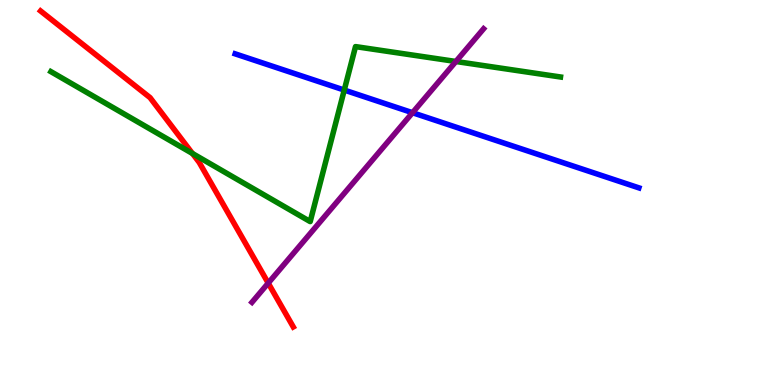[{'lines': ['blue', 'red'], 'intersections': []}, {'lines': ['green', 'red'], 'intersections': [{'x': 2.48, 'y': 6.01}]}, {'lines': ['purple', 'red'], 'intersections': [{'x': 3.46, 'y': 2.65}]}, {'lines': ['blue', 'green'], 'intersections': [{'x': 4.44, 'y': 7.66}]}, {'lines': ['blue', 'purple'], 'intersections': [{'x': 5.32, 'y': 7.07}]}, {'lines': ['green', 'purple'], 'intersections': [{'x': 5.88, 'y': 8.4}]}]